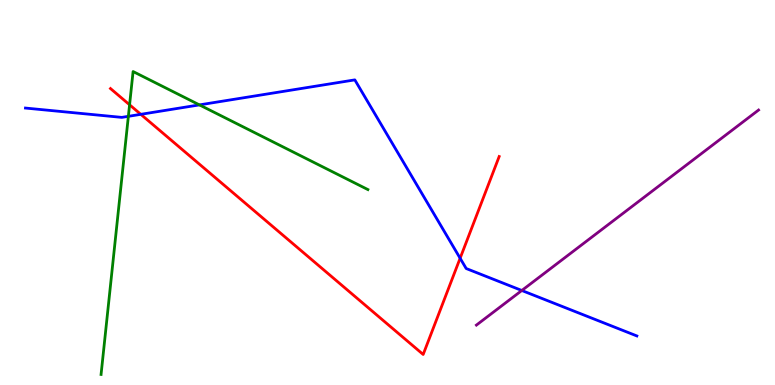[{'lines': ['blue', 'red'], 'intersections': [{'x': 1.82, 'y': 7.03}, {'x': 5.94, 'y': 3.29}]}, {'lines': ['green', 'red'], 'intersections': [{'x': 1.67, 'y': 7.28}]}, {'lines': ['purple', 'red'], 'intersections': []}, {'lines': ['blue', 'green'], 'intersections': [{'x': 1.66, 'y': 6.98}, {'x': 2.57, 'y': 7.28}]}, {'lines': ['blue', 'purple'], 'intersections': [{'x': 6.73, 'y': 2.45}]}, {'lines': ['green', 'purple'], 'intersections': []}]